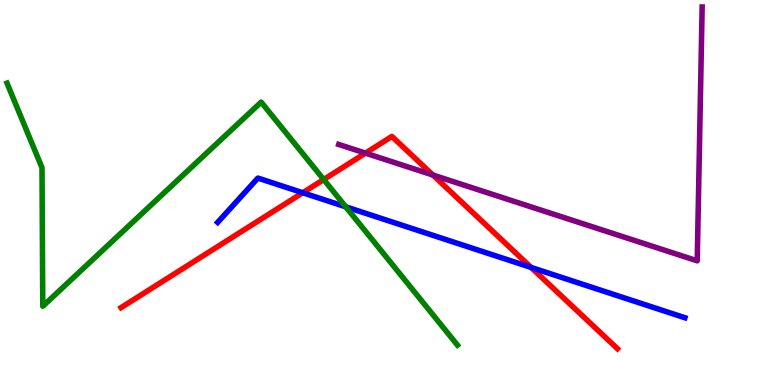[{'lines': ['blue', 'red'], 'intersections': [{'x': 3.91, 'y': 4.99}, {'x': 6.85, 'y': 3.05}]}, {'lines': ['green', 'red'], 'intersections': [{'x': 4.18, 'y': 5.34}]}, {'lines': ['purple', 'red'], 'intersections': [{'x': 4.72, 'y': 6.02}, {'x': 5.59, 'y': 5.45}]}, {'lines': ['blue', 'green'], 'intersections': [{'x': 4.46, 'y': 4.63}]}, {'lines': ['blue', 'purple'], 'intersections': []}, {'lines': ['green', 'purple'], 'intersections': []}]